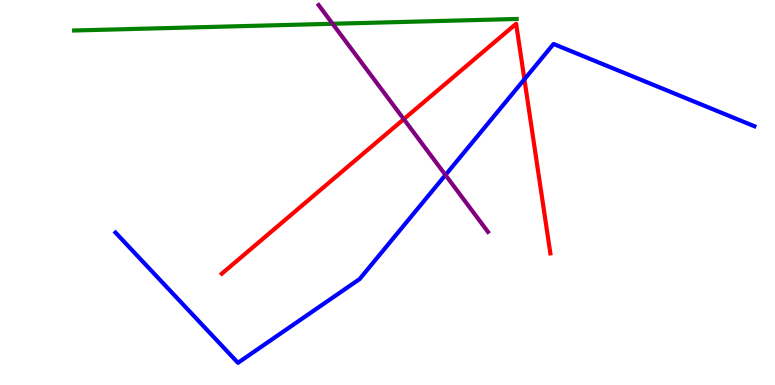[{'lines': ['blue', 'red'], 'intersections': [{'x': 6.77, 'y': 7.94}]}, {'lines': ['green', 'red'], 'intersections': []}, {'lines': ['purple', 'red'], 'intersections': [{'x': 5.21, 'y': 6.9}]}, {'lines': ['blue', 'green'], 'intersections': []}, {'lines': ['blue', 'purple'], 'intersections': [{'x': 5.75, 'y': 5.46}]}, {'lines': ['green', 'purple'], 'intersections': [{'x': 4.29, 'y': 9.38}]}]